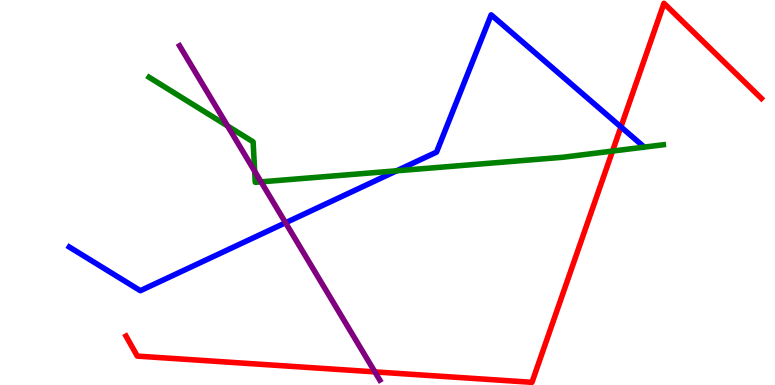[{'lines': ['blue', 'red'], 'intersections': [{'x': 8.01, 'y': 6.7}]}, {'lines': ['green', 'red'], 'intersections': [{'x': 7.9, 'y': 6.08}]}, {'lines': ['purple', 'red'], 'intersections': [{'x': 4.84, 'y': 0.341}]}, {'lines': ['blue', 'green'], 'intersections': [{'x': 5.12, 'y': 5.56}]}, {'lines': ['blue', 'purple'], 'intersections': [{'x': 3.68, 'y': 4.21}]}, {'lines': ['green', 'purple'], 'intersections': [{'x': 2.94, 'y': 6.73}, {'x': 3.29, 'y': 5.55}, {'x': 3.37, 'y': 5.28}]}]